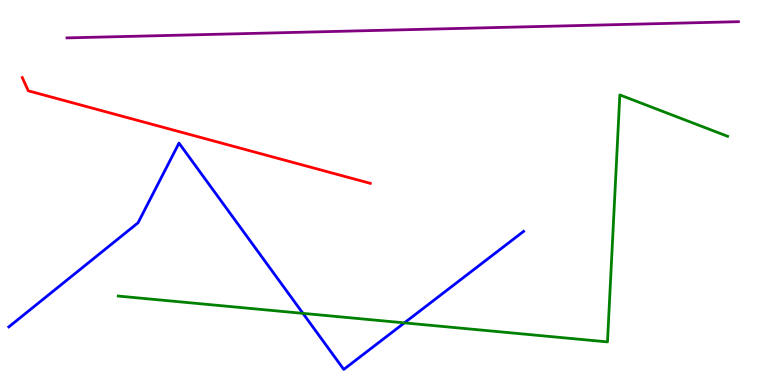[{'lines': ['blue', 'red'], 'intersections': []}, {'lines': ['green', 'red'], 'intersections': []}, {'lines': ['purple', 'red'], 'intersections': []}, {'lines': ['blue', 'green'], 'intersections': [{'x': 3.91, 'y': 1.86}, {'x': 5.22, 'y': 1.61}]}, {'lines': ['blue', 'purple'], 'intersections': []}, {'lines': ['green', 'purple'], 'intersections': []}]